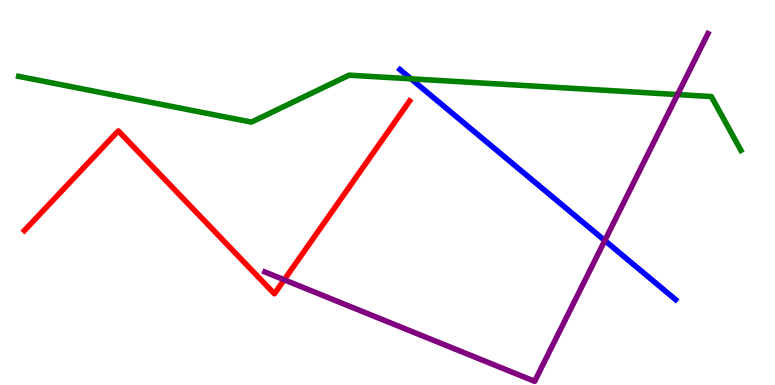[{'lines': ['blue', 'red'], 'intersections': []}, {'lines': ['green', 'red'], 'intersections': []}, {'lines': ['purple', 'red'], 'intersections': [{'x': 3.67, 'y': 2.73}]}, {'lines': ['blue', 'green'], 'intersections': [{'x': 5.3, 'y': 7.95}]}, {'lines': ['blue', 'purple'], 'intersections': [{'x': 7.8, 'y': 3.75}]}, {'lines': ['green', 'purple'], 'intersections': [{'x': 8.74, 'y': 7.54}]}]